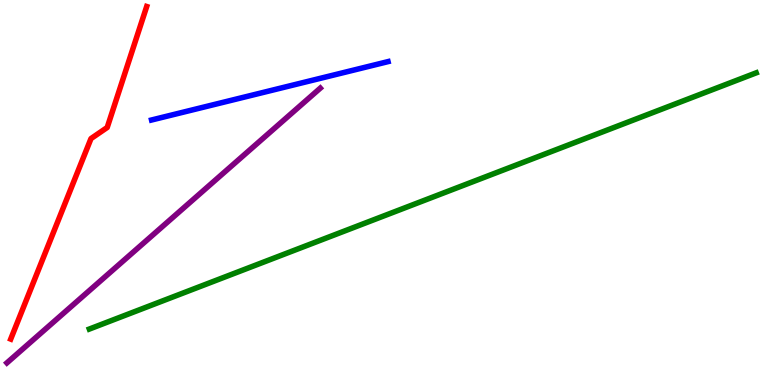[{'lines': ['blue', 'red'], 'intersections': []}, {'lines': ['green', 'red'], 'intersections': []}, {'lines': ['purple', 'red'], 'intersections': []}, {'lines': ['blue', 'green'], 'intersections': []}, {'lines': ['blue', 'purple'], 'intersections': []}, {'lines': ['green', 'purple'], 'intersections': []}]